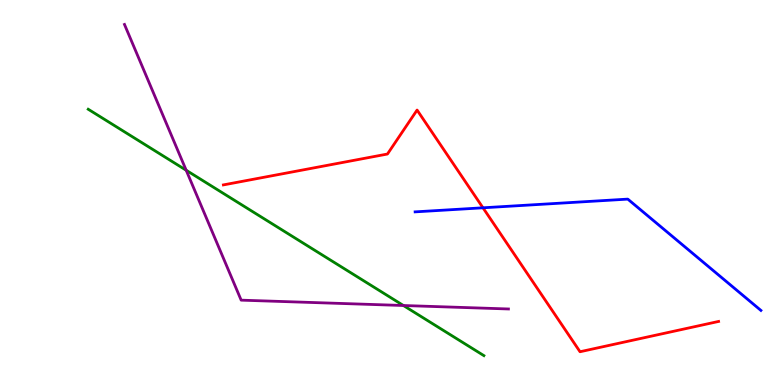[{'lines': ['blue', 'red'], 'intersections': [{'x': 6.23, 'y': 4.6}]}, {'lines': ['green', 'red'], 'intersections': []}, {'lines': ['purple', 'red'], 'intersections': []}, {'lines': ['blue', 'green'], 'intersections': []}, {'lines': ['blue', 'purple'], 'intersections': []}, {'lines': ['green', 'purple'], 'intersections': [{'x': 2.4, 'y': 5.58}, {'x': 5.21, 'y': 2.06}]}]